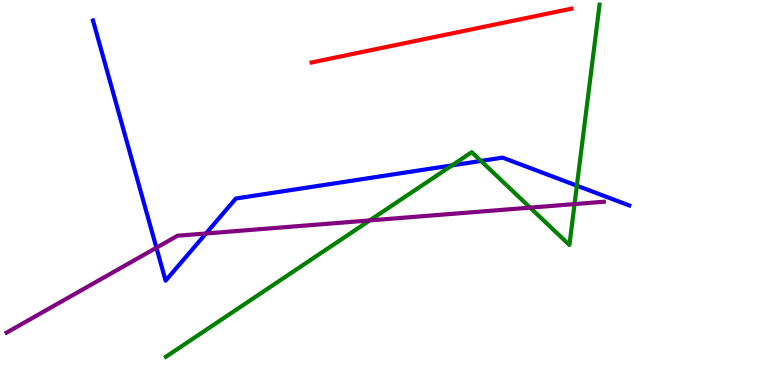[{'lines': ['blue', 'red'], 'intersections': []}, {'lines': ['green', 'red'], 'intersections': []}, {'lines': ['purple', 'red'], 'intersections': []}, {'lines': ['blue', 'green'], 'intersections': [{'x': 5.83, 'y': 5.7}, {'x': 6.21, 'y': 5.82}, {'x': 7.44, 'y': 5.18}]}, {'lines': ['blue', 'purple'], 'intersections': [{'x': 2.02, 'y': 3.57}, {'x': 2.66, 'y': 3.94}]}, {'lines': ['green', 'purple'], 'intersections': [{'x': 4.77, 'y': 4.27}, {'x': 6.84, 'y': 4.61}, {'x': 7.41, 'y': 4.7}]}]